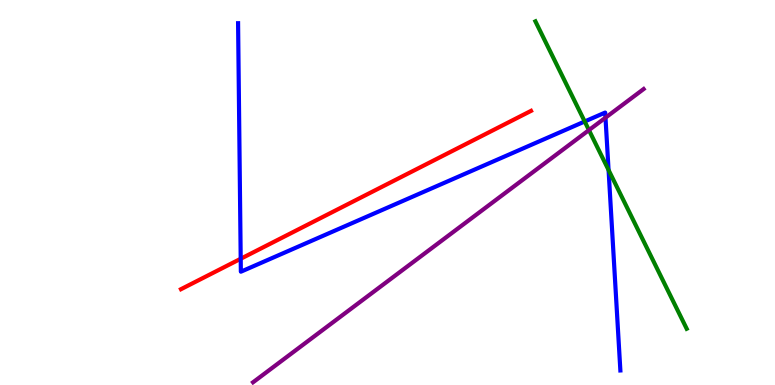[{'lines': ['blue', 'red'], 'intersections': [{'x': 3.11, 'y': 3.28}]}, {'lines': ['green', 'red'], 'intersections': []}, {'lines': ['purple', 'red'], 'intersections': []}, {'lines': ['blue', 'green'], 'intersections': [{'x': 7.54, 'y': 6.84}, {'x': 7.85, 'y': 5.58}]}, {'lines': ['blue', 'purple'], 'intersections': [{'x': 7.81, 'y': 6.94}]}, {'lines': ['green', 'purple'], 'intersections': [{'x': 7.6, 'y': 6.62}]}]